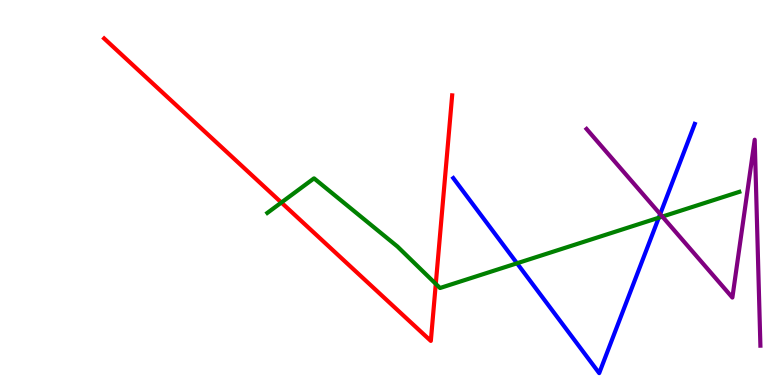[{'lines': ['blue', 'red'], 'intersections': []}, {'lines': ['green', 'red'], 'intersections': [{'x': 3.63, 'y': 4.74}, {'x': 5.62, 'y': 2.63}]}, {'lines': ['purple', 'red'], 'intersections': []}, {'lines': ['blue', 'green'], 'intersections': [{'x': 6.67, 'y': 3.16}, {'x': 8.5, 'y': 4.34}]}, {'lines': ['blue', 'purple'], 'intersections': [{'x': 8.52, 'y': 4.44}]}, {'lines': ['green', 'purple'], 'intersections': [{'x': 8.55, 'y': 4.37}]}]